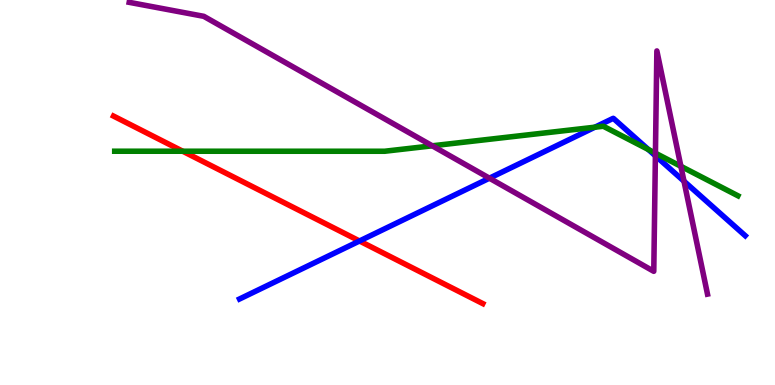[{'lines': ['blue', 'red'], 'intersections': [{'x': 4.64, 'y': 3.74}]}, {'lines': ['green', 'red'], 'intersections': [{'x': 2.36, 'y': 6.07}]}, {'lines': ['purple', 'red'], 'intersections': []}, {'lines': ['blue', 'green'], 'intersections': [{'x': 7.68, 'y': 6.7}, {'x': 8.37, 'y': 6.12}]}, {'lines': ['blue', 'purple'], 'intersections': [{'x': 6.32, 'y': 5.37}, {'x': 8.46, 'y': 5.95}, {'x': 8.83, 'y': 5.29}]}, {'lines': ['green', 'purple'], 'intersections': [{'x': 5.58, 'y': 6.21}, {'x': 8.46, 'y': 6.02}, {'x': 8.79, 'y': 5.68}]}]